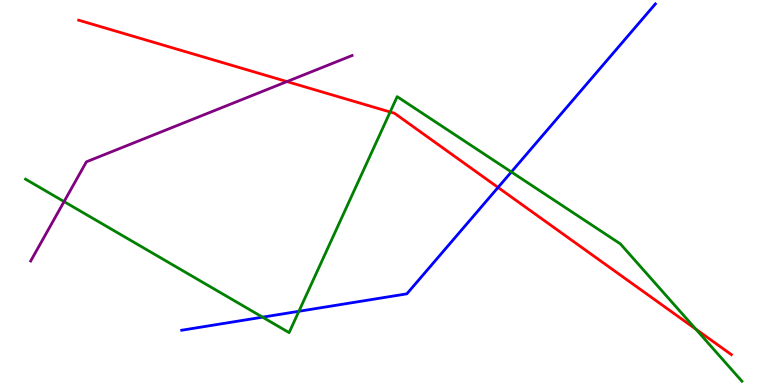[{'lines': ['blue', 'red'], 'intersections': [{'x': 6.43, 'y': 5.13}]}, {'lines': ['green', 'red'], 'intersections': [{'x': 5.03, 'y': 7.09}, {'x': 8.98, 'y': 1.45}]}, {'lines': ['purple', 'red'], 'intersections': [{'x': 3.7, 'y': 7.88}]}, {'lines': ['blue', 'green'], 'intersections': [{'x': 3.39, 'y': 1.76}, {'x': 3.86, 'y': 1.91}, {'x': 6.6, 'y': 5.53}]}, {'lines': ['blue', 'purple'], 'intersections': []}, {'lines': ['green', 'purple'], 'intersections': [{'x': 0.827, 'y': 4.76}]}]